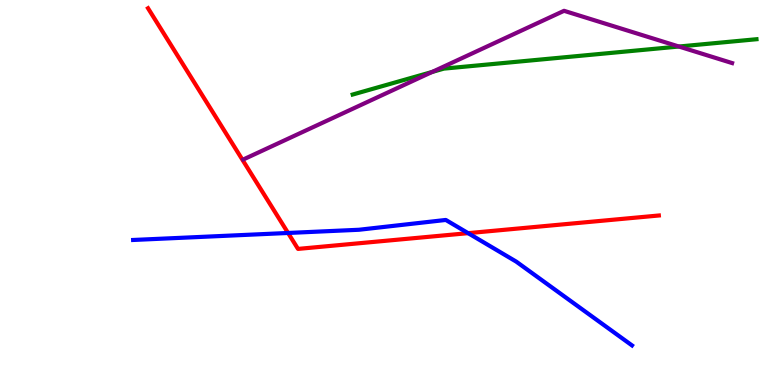[{'lines': ['blue', 'red'], 'intersections': [{'x': 3.72, 'y': 3.95}, {'x': 6.04, 'y': 3.94}]}, {'lines': ['green', 'red'], 'intersections': []}, {'lines': ['purple', 'red'], 'intersections': []}, {'lines': ['blue', 'green'], 'intersections': []}, {'lines': ['blue', 'purple'], 'intersections': []}, {'lines': ['green', 'purple'], 'intersections': [{'x': 5.58, 'y': 8.13}, {'x': 8.76, 'y': 8.79}]}]